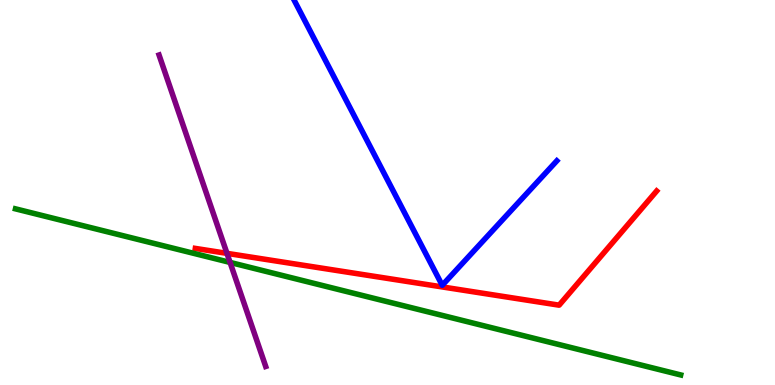[{'lines': ['blue', 'red'], 'intersections': []}, {'lines': ['green', 'red'], 'intersections': []}, {'lines': ['purple', 'red'], 'intersections': [{'x': 2.93, 'y': 3.42}]}, {'lines': ['blue', 'green'], 'intersections': []}, {'lines': ['blue', 'purple'], 'intersections': []}, {'lines': ['green', 'purple'], 'intersections': [{'x': 2.97, 'y': 3.18}]}]